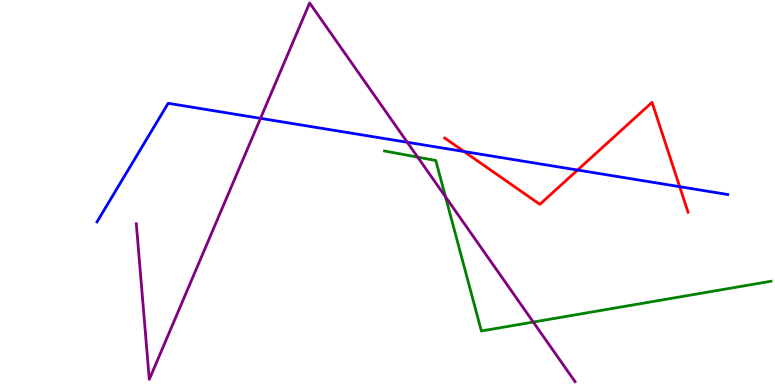[{'lines': ['blue', 'red'], 'intersections': [{'x': 5.99, 'y': 6.06}, {'x': 7.45, 'y': 5.58}, {'x': 8.77, 'y': 5.15}]}, {'lines': ['green', 'red'], 'intersections': []}, {'lines': ['purple', 'red'], 'intersections': []}, {'lines': ['blue', 'green'], 'intersections': []}, {'lines': ['blue', 'purple'], 'intersections': [{'x': 3.36, 'y': 6.93}, {'x': 5.26, 'y': 6.3}]}, {'lines': ['green', 'purple'], 'intersections': [{'x': 5.39, 'y': 5.92}, {'x': 5.75, 'y': 4.89}, {'x': 6.88, 'y': 1.63}]}]